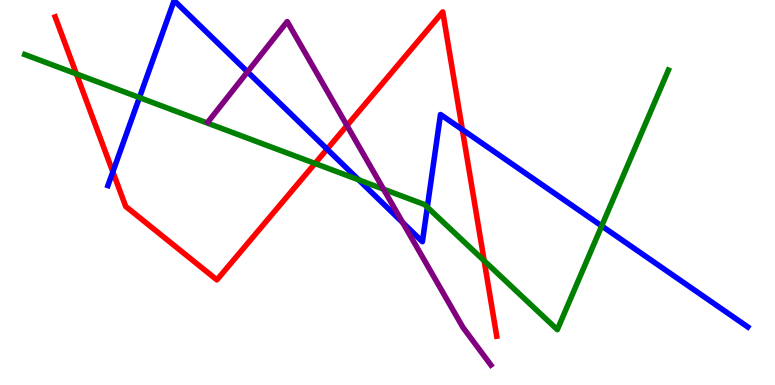[{'lines': ['blue', 'red'], 'intersections': [{'x': 1.46, 'y': 5.54}, {'x': 4.22, 'y': 6.13}, {'x': 5.97, 'y': 6.63}]}, {'lines': ['green', 'red'], 'intersections': [{'x': 0.986, 'y': 8.08}, {'x': 4.06, 'y': 5.75}, {'x': 6.25, 'y': 3.23}]}, {'lines': ['purple', 'red'], 'intersections': [{'x': 4.48, 'y': 6.74}]}, {'lines': ['blue', 'green'], 'intersections': [{'x': 1.8, 'y': 7.47}, {'x': 4.63, 'y': 5.33}, {'x': 5.51, 'y': 4.62}, {'x': 7.76, 'y': 4.13}]}, {'lines': ['blue', 'purple'], 'intersections': [{'x': 3.19, 'y': 8.13}, {'x': 5.2, 'y': 4.22}]}, {'lines': ['green', 'purple'], 'intersections': [{'x': 4.95, 'y': 5.09}]}]